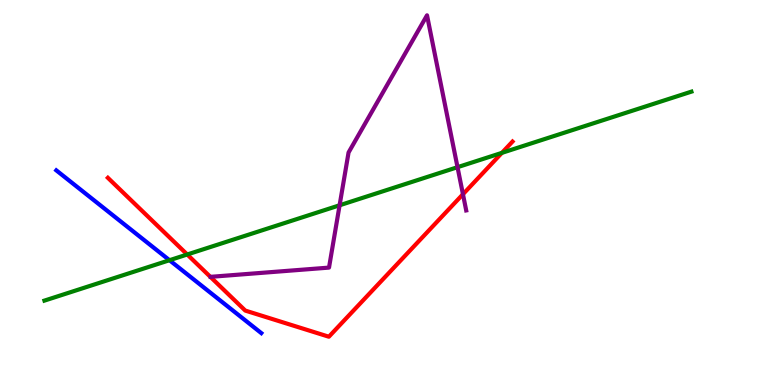[{'lines': ['blue', 'red'], 'intersections': []}, {'lines': ['green', 'red'], 'intersections': [{'x': 2.42, 'y': 3.39}, {'x': 6.48, 'y': 6.03}]}, {'lines': ['purple', 'red'], 'intersections': [{'x': 5.97, 'y': 4.95}]}, {'lines': ['blue', 'green'], 'intersections': [{'x': 2.19, 'y': 3.24}]}, {'lines': ['blue', 'purple'], 'intersections': []}, {'lines': ['green', 'purple'], 'intersections': [{'x': 4.38, 'y': 4.67}, {'x': 5.9, 'y': 5.66}]}]